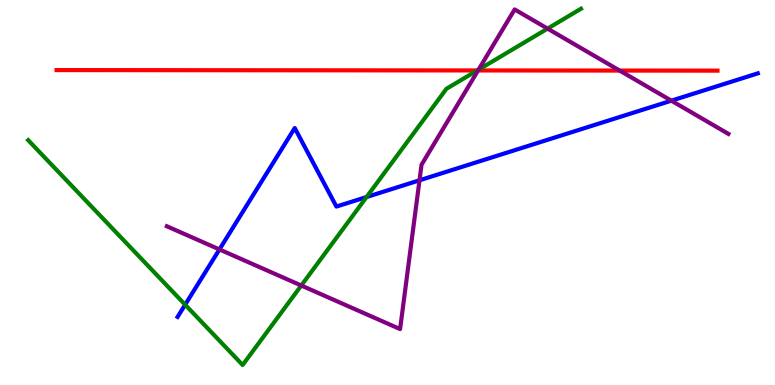[{'lines': ['blue', 'red'], 'intersections': []}, {'lines': ['green', 'red'], 'intersections': [{'x': 6.16, 'y': 8.17}]}, {'lines': ['purple', 'red'], 'intersections': [{'x': 6.17, 'y': 8.17}, {'x': 8.0, 'y': 8.17}]}, {'lines': ['blue', 'green'], 'intersections': [{'x': 2.39, 'y': 2.09}, {'x': 4.73, 'y': 4.88}]}, {'lines': ['blue', 'purple'], 'intersections': [{'x': 2.83, 'y': 3.52}, {'x': 5.41, 'y': 5.32}, {'x': 8.66, 'y': 7.38}]}, {'lines': ['green', 'purple'], 'intersections': [{'x': 3.89, 'y': 2.58}, {'x': 6.17, 'y': 8.19}, {'x': 7.07, 'y': 9.26}]}]